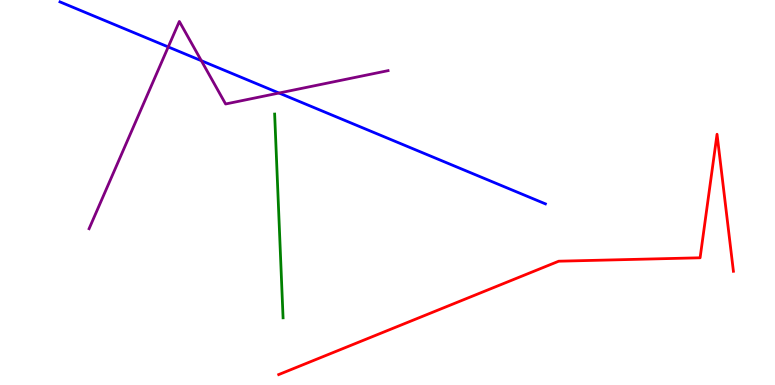[{'lines': ['blue', 'red'], 'intersections': []}, {'lines': ['green', 'red'], 'intersections': []}, {'lines': ['purple', 'red'], 'intersections': []}, {'lines': ['blue', 'green'], 'intersections': []}, {'lines': ['blue', 'purple'], 'intersections': [{'x': 2.17, 'y': 8.78}, {'x': 2.6, 'y': 8.42}, {'x': 3.6, 'y': 7.58}]}, {'lines': ['green', 'purple'], 'intersections': []}]